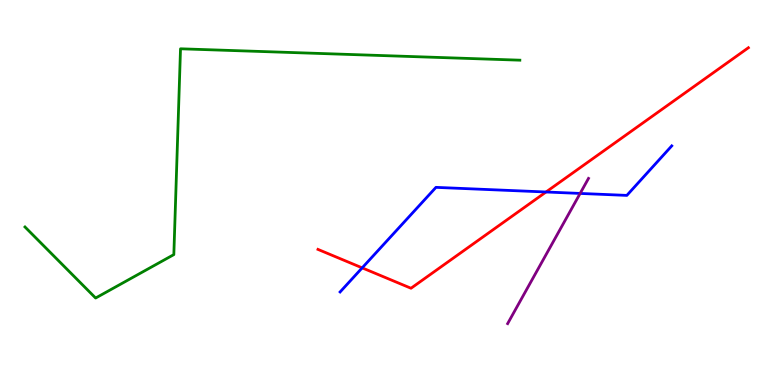[{'lines': ['blue', 'red'], 'intersections': [{'x': 4.67, 'y': 3.04}, {'x': 7.05, 'y': 5.01}]}, {'lines': ['green', 'red'], 'intersections': []}, {'lines': ['purple', 'red'], 'intersections': []}, {'lines': ['blue', 'green'], 'intersections': []}, {'lines': ['blue', 'purple'], 'intersections': [{'x': 7.49, 'y': 4.98}]}, {'lines': ['green', 'purple'], 'intersections': []}]